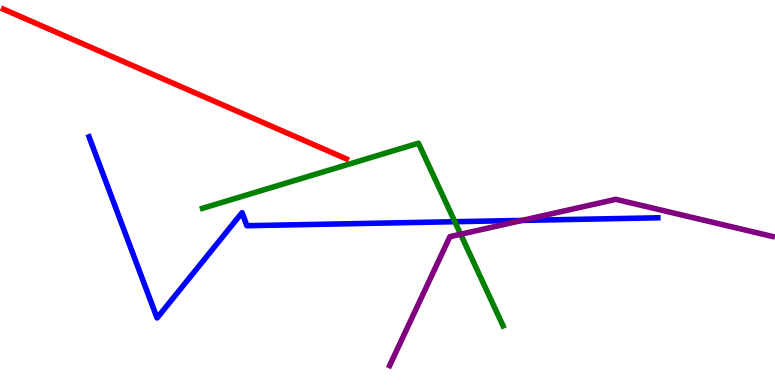[{'lines': ['blue', 'red'], 'intersections': []}, {'lines': ['green', 'red'], 'intersections': []}, {'lines': ['purple', 'red'], 'intersections': []}, {'lines': ['blue', 'green'], 'intersections': [{'x': 5.87, 'y': 4.24}]}, {'lines': ['blue', 'purple'], 'intersections': [{'x': 6.74, 'y': 4.28}]}, {'lines': ['green', 'purple'], 'intersections': [{'x': 5.94, 'y': 3.92}]}]